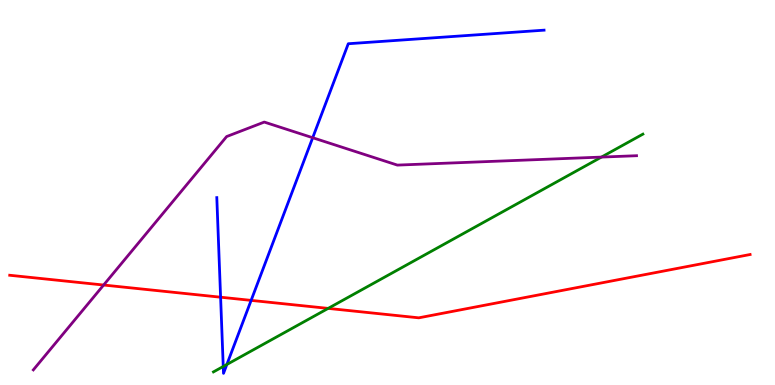[{'lines': ['blue', 'red'], 'intersections': [{'x': 2.85, 'y': 2.28}, {'x': 3.24, 'y': 2.2}]}, {'lines': ['green', 'red'], 'intersections': [{'x': 4.23, 'y': 1.99}]}, {'lines': ['purple', 'red'], 'intersections': [{'x': 1.34, 'y': 2.6}]}, {'lines': ['blue', 'green'], 'intersections': [{'x': 2.88, 'y': 0.481}, {'x': 2.93, 'y': 0.533}]}, {'lines': ['blue', 'purple'], 'intersections': [{'x': 4.03, 'y': 6.42}]}, {'lines': ['green', 'purple'], 'intersections': [{'x': 7.76, 'y': 5.92}]}]